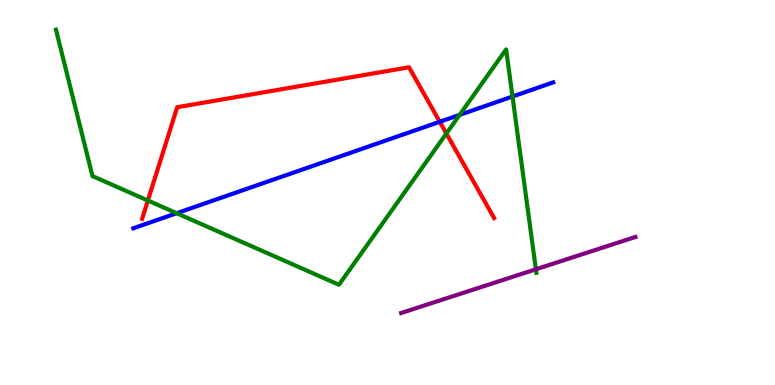[{'lines': ['blue', 'red'], 'intersections': [{'x': 5.67, 'y': 6.84}]}, {'lines': ['green', 'red'], 'intersections': [{'x': 1.91, 'y': 4.79}, {'x': 5.76, 'y': 6.53}]}, {'lines': ['purple', 'red'], 'intersections': []}, {'lines': ['blue', 'green'], 'intersections': [{'x': 2.28, 'y': 4.46}, {'x': 5.93, 'y': 7.02}, {'x': 6.61, 'y': 7.49}]}, {'lines': ['blue', 'purple'], 'intersections': []}, {'lines': ['green', 'purple'], 'intersections': [{'x': 6.91, 'y': 3.01}]}]